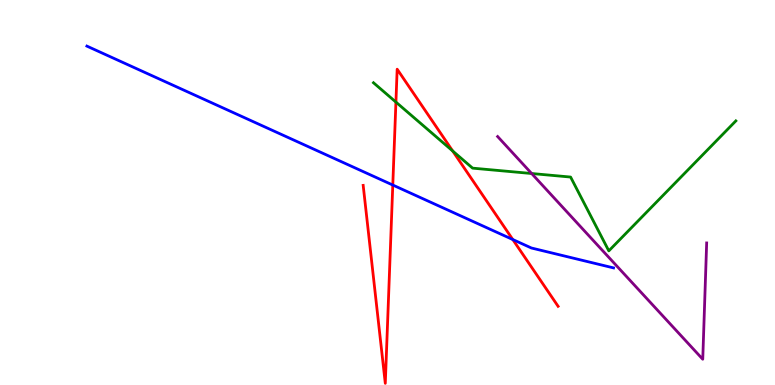[{'lines': ['blue', 'red'], 'intersections': [{'x': 5.07, 'y': 5.19}, {'x': 6.62, 'y': 3.78}]}, {'lines': ['green', 'red'], 'intersections': [{'x': 5.11, 'y': 7.35}, {'x': 5.84, 'y': 6.08}]}, {'lines': ['purple', 'red'], 'intersections': []}, {'lines': ['blue', 'green'], 'intersections': []}, {'lines': ['blue', 'purple'], 'intersections': []}, {'lines': ['green', 'purple'], 'intersections': [{'x': 6.86, 'y': 5.49}]}]